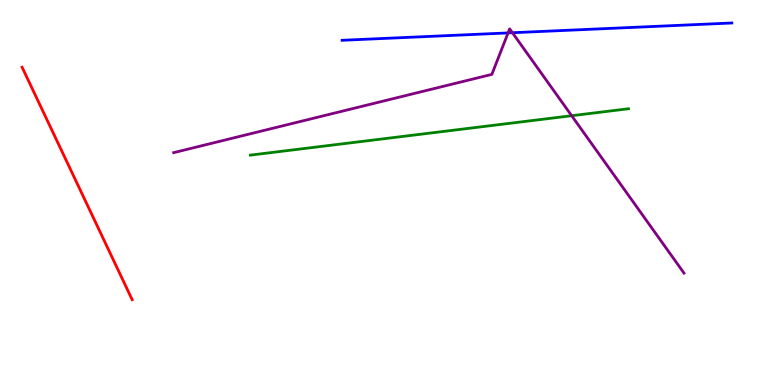[{'lines': ['blue', 'red'], 'intersections': []}, {'lines': ['green', 'red'], 'intersections': []}, {'lines': ['purple', 'red'], 'intersections': []}, {'lines': ['blue', 'green'], 'intersections': []}, {'lines': ['blue', 'purple'], 'intersections': [{'x': 6.56, 'y': 9.14}, {'x': 6.61, 'y': 9.15}]}, {'lines': ['green', 'purple'], 'intersections': [{'x': 7.38, 'y': 6.99}]}]